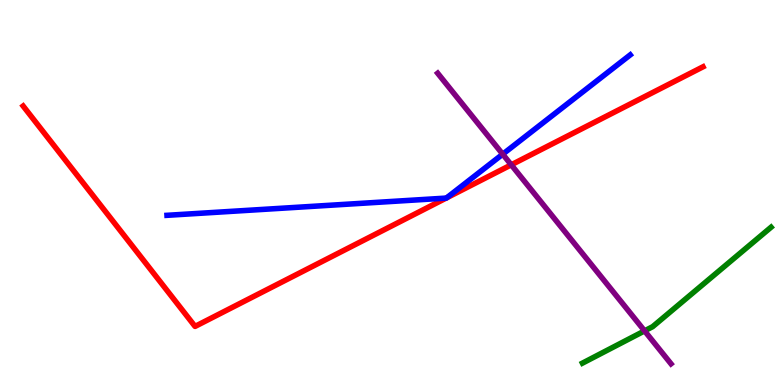[{'lines': ['blue', 'red'], 'intersections': [{'x': 5.76, 'y': 4.85}, {'x': 5.76, 'y': 4.86}]}, {'lines': ['green', 'red'], 'intersections': []}, {'lines': ['purple', 'red'], 'intersections': [{'x': 6.6, 'y': 5.72}]}, {'lines': ['blue', 'green'], 'intersections': []}, {'lines': ['blue', 'purple'], 'intersections': [{'x': 6.49, 'y': 5.99}]}, {'lines': ['green', 'purple'], 'intersections': [{'x': 8.32, 'y': 1.41}]}]